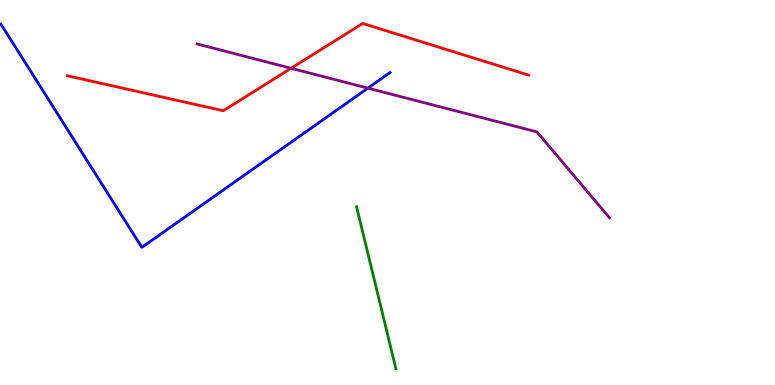[{'lines': ['blue', 'red'], 'intersections': []}, {'lines': ['green', 'red'], 'intersections': []}, {'lines': ['purple', 'red'], 'intersections': [{'x': 3.76, 'y': 8.23}]}, {'lines': ['blue', 'green'], 'intersections': []}, {'lines': ['blue', 'purple'], 'intersections': [{'x': 4.75, 'y': 7.71}]}, {'lines': ['green', 'purple'], 'intersections': []}]